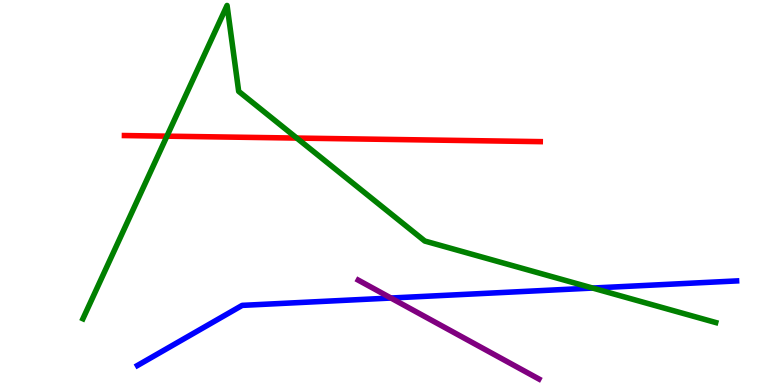[{'lines': ['blue', 'red'], 'intersections': []}, {'lines': ['green', 'red'], 'intersections': [{'x': 2.15, 'y': 6.46}, {'x': 3.83, 'y': 6.41}]}, {'lines': ['purple', 'red'], 'intersections': []}, {'lines': ['blue', 'green'], 'intersections': [{'x': 7.65, 'y': 2.52}]}, {'lines': ['blue', 'purple'], 'intersections': [{'x': 5.04, 'y': 2.26}]}, {'lines': ['green', 'purple'], 'intersections': []}]